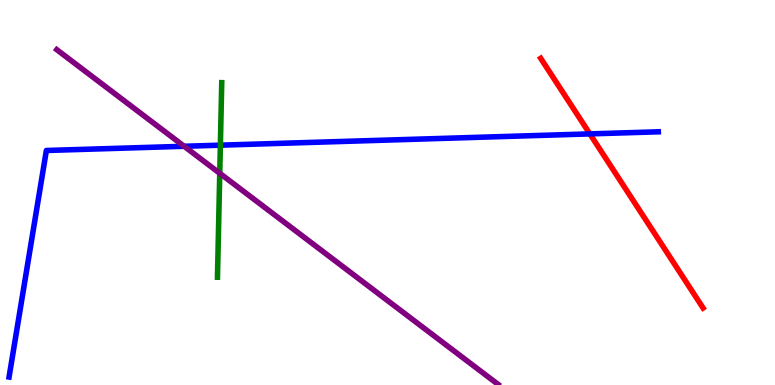[{'lines': ['blue', 'red'], 'intersections': [{'x': 7.61, 'y': 6.52}]}, {'lines': ['green', 'red'], 'intersections': []}, {'lines': ['purple', 'red'], 'intersections': []}, {'lines': ['blue', 'green'], 'intersections': [{'x': 2.84, 'y': 6.23}]}, {'lines': ['blue', 'purple'], 'intersections': [{'x': 2.38, 'y': 6.2}]}, {'lines': ['green', 'purple'], 'intersections': [{'x': 2.84, 'y': 5.5}]}]